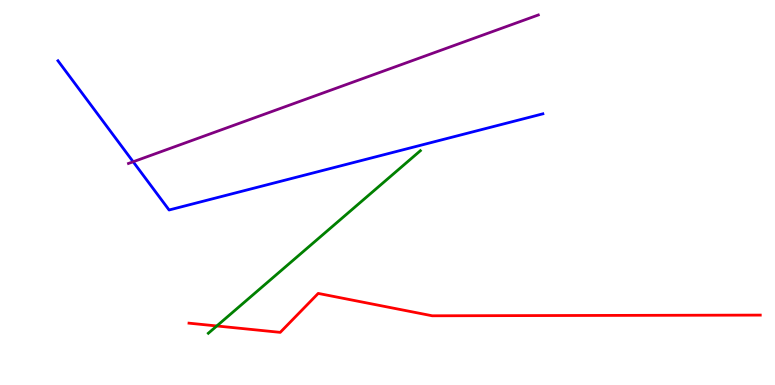[{'lines': ['blue', 'red'], 'intersections': []}, {'lines': ['green', 'red'], 'intersections': [{'x': 2.8, 'y': 1.53}]}, {'lines': ['purple', 'red'], 'intersections': []}, {'lines': ['blue', 'green'], 'intersections': []}, {'lines': ['blue', 'purple'], 'intersections': [{'x': 1.72, 'y': 5.8}]}, {'lines': ['green', 'purple'], 'intersections': []}]